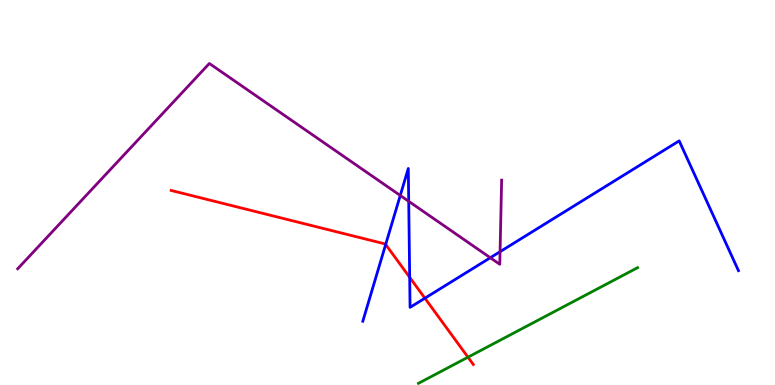[{'lines': ['blue', 'red'], 'intersections': [{'x': 4.98, 'y': 3.65}, {'x': 5.29, 'y': 2.8}, {'x': 5.48, 'y': 2.25}]}, {'lines': ['green', 'red'], 'intersections': [{'x': 6.04, 'y': 0.722}]}, {'lines': ['purple', 'red'], 'intersections': []}, {'lines': ['blue', 'green'], 'intersections': []}, {'lines': ['blue', 'purple'], 'intersections': [{'x': 5.16, 'y': 4.92}, {'x': 5.27, 'y': 4.77}, {'x': 6.33, 'y': 3.31}, {'x': 6.45, 'y': 3.46}]}, {'lines': ['green', 'purple'], 'intersections': []}]